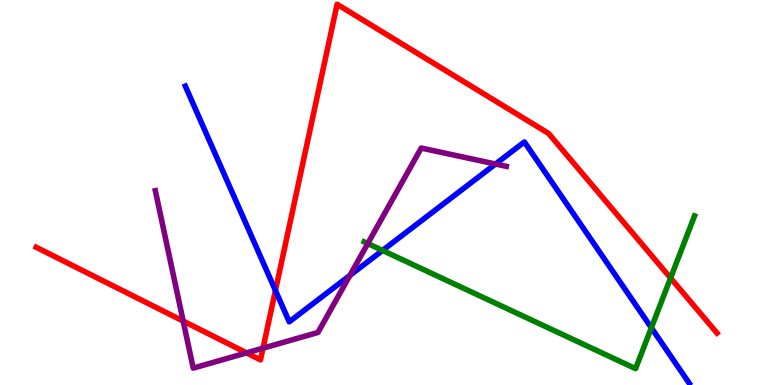[{'lines': ['blue', 'red'], 'intersections': [{'x': 3.55, 'y': 2.46}]}, {'lines': ['green', 'red'], 'intersections': [{'x': 8.65, 'y': 2.78}]}, {'lines': ['purple', 'red'], 'intersections': [{'x': 2.36, 'y': 1.66}, {'x': 3.18, 'y': 0.834}, {'x': 3.39, 'y': 0.957}]}, {'lines': ['blue', 'green'], 'intersections': [{'x': 4.94, 'y': 3.5}, {'x': 8.4, 'y': 1.49}]}, {'lines': ['blue', 'purple'], 'intersections': [{'x': 4.52, 'y': 2.85}, {'x': 6.39, 'y': 5.74}]}, {'lines': ['green', 'purple'], 'intersections': [{'x': 4.75, 'y': 3.67}]}]